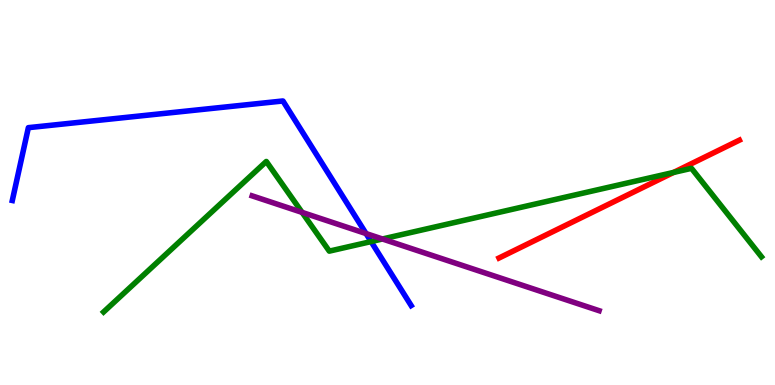[{'lines': ['blue', 'red'], 'intersections': []}, {'lines': ['green', 'red'], 'intersections': [{'x': 8.69, 'y': 5.52}]}, {'lines': ['purple', 'red'], 'intersections': []}, {'lines': ['blue', 'green'], 'intersections': [{'x': 4.79, 'y': 3.73}]}, {'lines': ['blue', 'purple'], 'intersections': [{'x': 4.72, 'y': 3.93}]}, {'lines': ['green', 'purple'], 'intersections': [{'x': 3.9, 'y': 4.48}, {'x': 4.93, 'y': 3.79}]}]